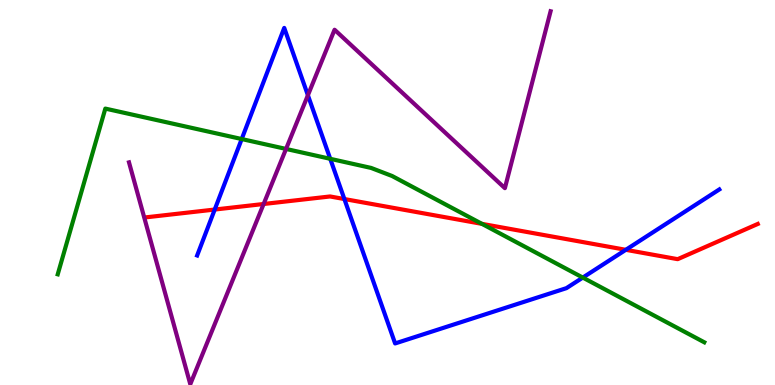[{'lines': ['blue', 'red'], 'intersections': [{'x': 2.77, 'y': 4.56}, {'x': 4.44, 'y': 4.83}, {'x': 8.07, 'y': 3.51}]}, {'lines': ['green', 'red'], 'intersections': [{'x': 6.22, 'y': 4.19}]}, {'lines': ['purple', 'red'], 'intersections': [{'x': 3.4, 'y': 4.7}]}, {'lines': ['blue', 'green'], 'intersections': [{'x': 3.12, 'y': 6.39}, {'x': 4.26, 'y': 5.88}, {'x': 7.52, 'y': 2.79}]}, {'lines': ['blue', 'purple'], 'intersections': [{'x': 3.97, 'y': 7.53}]}, {'lines': ['green', 'purple'], 'intersections': [{'x': 3.69, 'y': 6.13}]}]